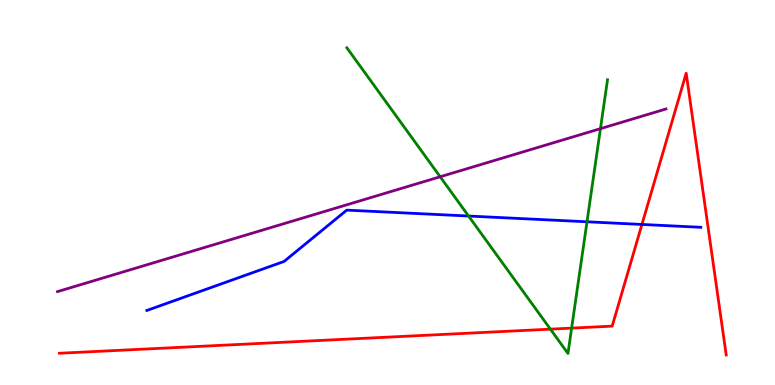[{'lines': ['blue', 'red'], 'intersections': [{'x': 8.28, 'y': 4.17}]}, {'lines': ['green', 'red'], 'intersections': [{'x': 7.1, 'y': 1.45}, {'x': 7.38, 'y': 1.48}]}, {'lines': ['purple', 'red'], 'intersections': []}, {'lines': ['blue', 'green'], 'intersections': [{'x': 6.05, 'y': 4.39}, {'x': 7.57, 'y': 4.24}]}, {'lines': ['blue', 'purple'], 'intersections': []}, {'lines': ['green', 'purple'], 'intersections': [{'x': 5.68, 'y': 5.41}, {'x': 7.75, 'y': 6.66}]}]